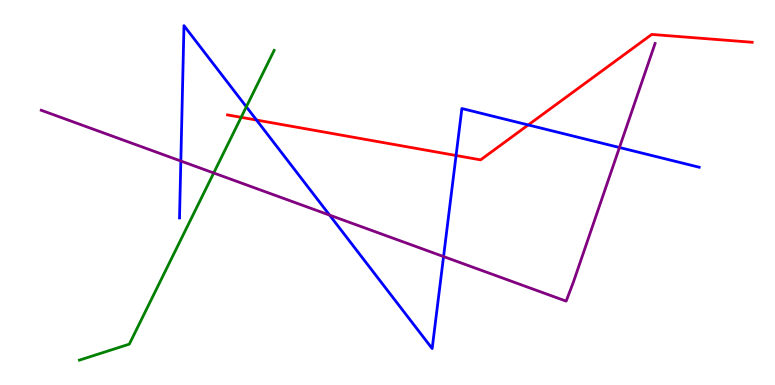[{'lines': ['blue', 'red'], 'intersections': [{'x': 3.31, 'y': 6.88}, {'x': 5.88, 'y': 5.96}, {'x': 6.82, 'y': 6.75}]}, {'lines': ['green', 'red'], 'intersections': [{'x': 3.11, 'y': 6.95}]}, {'lines': ['purple', 'red'], 'intersections': []}, {'lines': ['blue', 'green'], 'intersections': [{'x': 3.18, 'y': 7.23}]}, {'lines': ['blue', 'purple'], 'intersections': [{'x': 2.33, 'y': 5.82}, {'x': 4.25, 'y': 4.41}, {'x': 5.72, 'y': 3.34}, {'x': 7.99, 'y': 6.17}]}, {'lines': ['green', 'purple'], 'intersections': [{'x': 2.76, 'y': 5.51}]}]